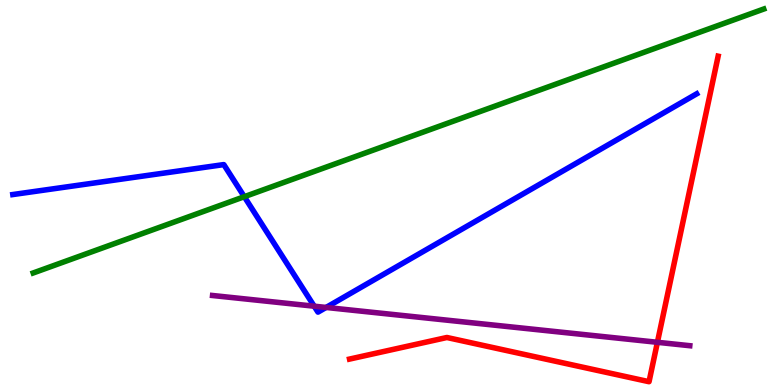[{'lines': ['blue', 'red'], 'intersections': []}, {'lines': ['green', 'red'], 'intersections': []}, {'lines': ['purple', 'red'], 'intersections': [{'x': 8.48, 'y': 1.11}]}, {'lines': ['blue', 'green'], 'intersections': [{'x': 3.15, 'y': 4.89}]}, {'lines': ['blue', 'purple'], 'intersections': [{'x': 4.05, 'y': 2.05}, {'x': 4.21, 'y': 2.01}]}, {'lines': ['green', 'purple'], 'intersections': []}]